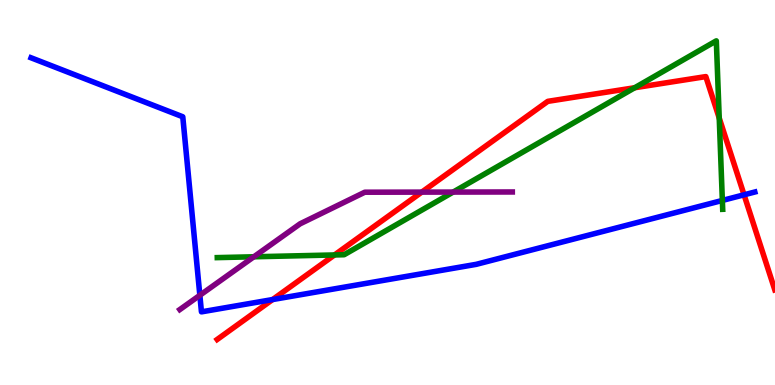[{'lines': ['blue', 'red'], 'intersections': [{'x': 3.52, 'y': 2.22}, {'x': 9.6, 'y': 4.94}]}, {'lines': ['green', 'red'], 'intersections': [{'x': 4.32, 'y': 3.38}, {'x': 8.19, 'y': 7.72}, {'x': 9.28, 'y': 6.93}]}, {'lines': ['purple', 'red'], 'intersections': [{'x': 5.44, 'y': 5.01}]}, {'lines': ['blue', 'green'], 'intersections': [{'x': 9.32, 'y': 4.79}]}, {'lines': ['blue', 'purple'], 'intersections': [{'x': 2.58, 'y': 2.33}]}, {'lines': ['green', 'purple'], 'intersections': [{'x': 3.28, 'y': 3.33}, {'x': 5.85, 'y': 5.01}]}]